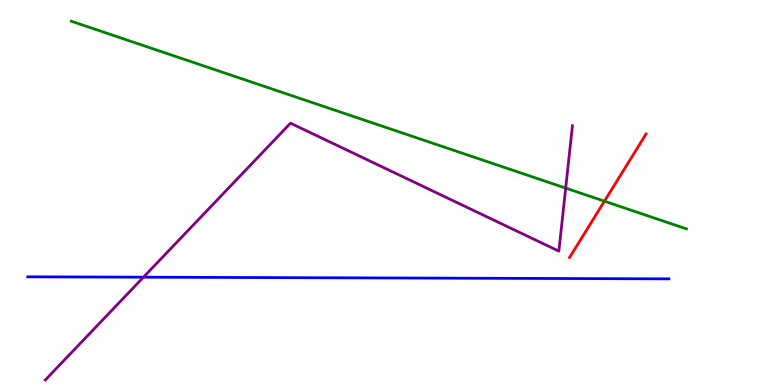[{'lines': ['blue', 'red'], 'intersections': []}, {'lines': ['green', 'red'], 'intersections': [{'x': 7.8, 'y': 4.77}]}, {'lines': ['purple', 'red'], 'intersections': []}, {'lines': ['blue', 'green'], 'intersections': []}, {'lines': ['blue', 'purple'], 'intersections': [{'x': 1.85, 'y': 2.8}]}, {'lines': ['green', 'purple'], 'intersections': [{'x': 7.3, 'y': 5.11}]}]